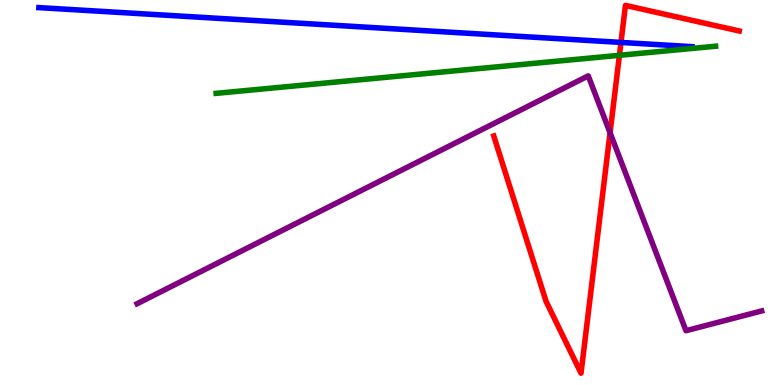[{'lines': ['blue', 'red'], 'intersections': [{'x': 8.01, 'y': 8.9}]}, {'lines': ['green', 'red'], 'intersections': [{'x': 7.99, 'y': 8.56}]}, {'lines': ['purple', 'red'], 'intersections': [{'x': 7.87, 'y': 6.55}]}, {'lines': ['blue', 'green'], 'intersections': []}, {'lines': ['blue', 'purple'], 'intersections': []}, {'lines': ['green', 'purple'], 'intersections': []}]